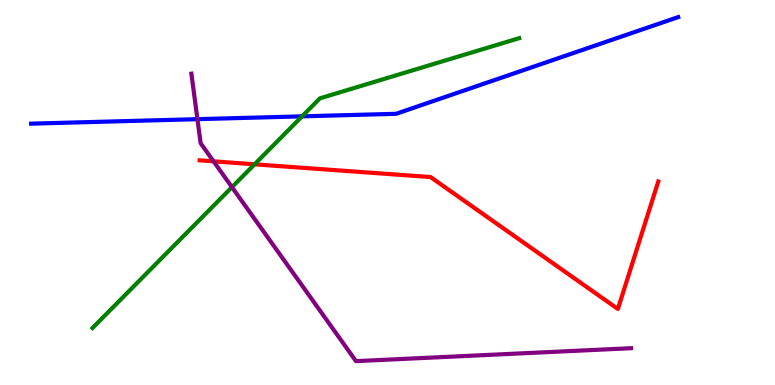[{'lines': ['blue', 'red'], 'intersections': []}, {'lines': ['green', 'red'], 'intersections': [{'x': 3.28, 'y': 5.73}]}, {'lines': ['purple', 'red'], 'intersections': [{'x': 2.76, 'y': 5.81}]}, {'lines': ['blue', 'green'], 'intersections': [{'x': 3.9, 'y': 6.98}]}, {'lines': ['blue', 'purple'], 'intersections': [{'x': 2.55, 'y': 6.9}]}, {'lines': ['green', 'purple'], 'intersections': [{'x': 2.99, 'y': 5.14}]}]